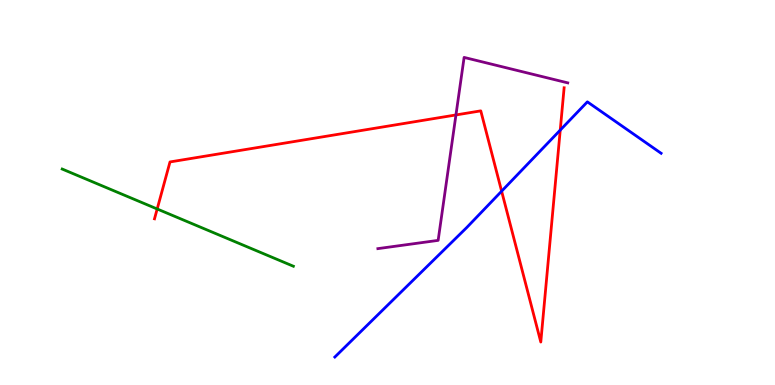[{'lines': ['blue', 'red'], 'intersections': [{'x': 6.47, 'y': 5.03}, {'x': 7.23, 'y': 6.62}]}, {'lines': ['green', 'red'], 'intersections': [{'x': 2.03, 'y': 4.57}]}, {'lines': ['purple', 'red'], 'intersections': [{'x': 5.88, 'y': 7.01}]}, {'lines': ['blue', 'green'], 'intersections': []}, {'lines': ['blue', 'purple'], 'intersections': []}, {'lines': ['green', 'purple'], 'intersections': []}]